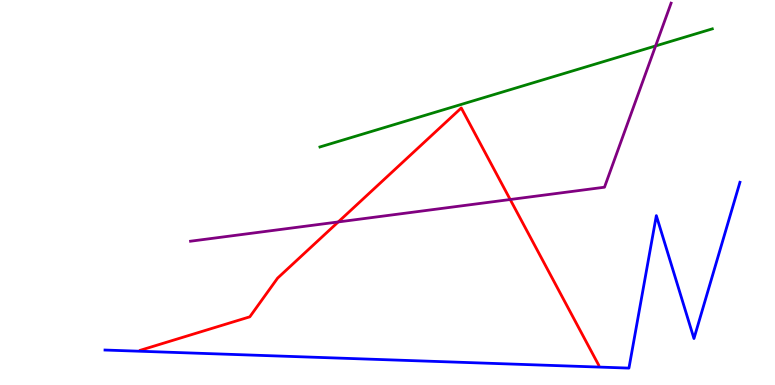[{'lines': ['blue', 'red'], 'intersections': []}, {'lines': ['green', 'red'], 'intersections': []}, {'lines': ['purple', 'red'], 'intersections': [{'x': 4.36, 'y': 4.24}, {'x': 6.58, 'y': 4.82}]}, {'lines': ['blue', 'green'], 'intersections': []}, {'lines': ['blue', 'purple'], 'intersections': []}, {'lines': ['green', 'purple'], 'intersections': [{'x': 8.46, 'y': 8.81}]}]